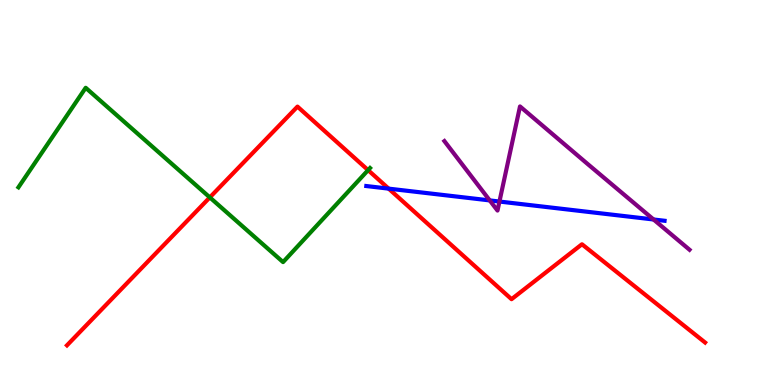[{'lines': ['blue', 'red'], 'intersections': [{'x': 5.02, 'y': 5.1}]}, {'lines': ['green', 'red'], 'intersections': [{'x': 2.71, 'y': 4.87}, {'x': 4.75, 'y': 5.58}]}, {'lines': ['purple', 'red'], 'intersections': []}, {'lines': ['blue', 'green'], 'intersections': []}, {'lines': ['blue', 'purple'], 'intersections': [{'x': 6.32, 'y': 4.79}, {'x': 6.44, 'y': 4.77}, {'x': 8.43, 'y': 4.3}]}, {'lines': ['green', 'purple'], 'intersections': []}]